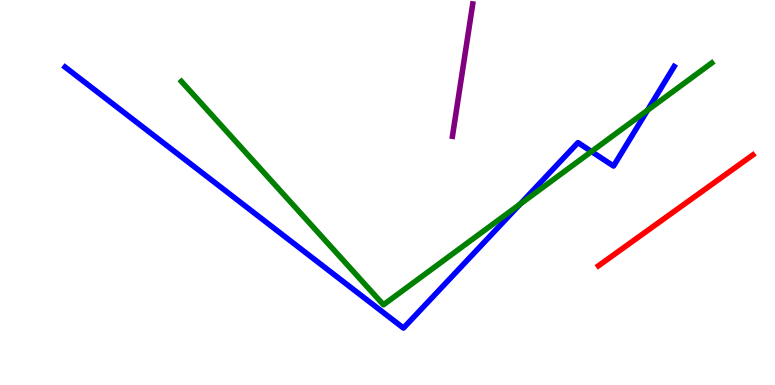[{'lines': ['blue', 'red'], 'intersections': []}, {'lines': ['green', 'red'], 'intersections': []}, {'lines': ['purple', 'red'], 'intersections': []}, {'lines': ['blue', 'green'], 'intersections': [{'x': 6.71, 'y': 4.7}, {'x': 7.63, 'y': 6.06}, {'x': 8.35, 'y': 7.14}]}, {'lines': ['blue', 'purple'], 'intersections': []}, {'lines': ['green', 'purple'], 'intersections': []}]